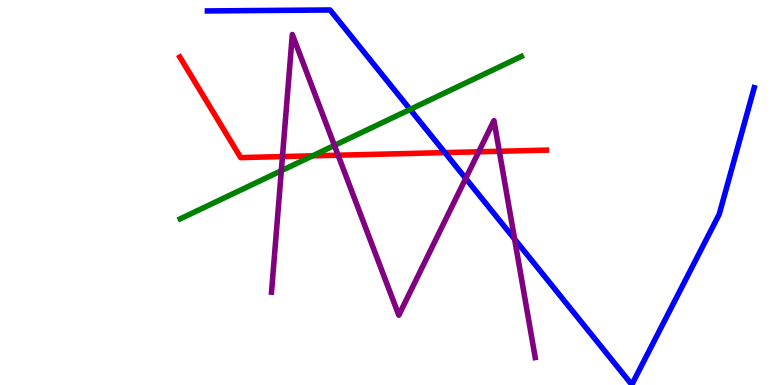[{'lines': ['blue', 'red'], 'intersections': [{'x': 5.74, 'y': 6.04}]}, {'lines': ['green', 'red'], 'intersections': [{'x': 4.03, 'y': 5.95}]}, {'lines': ['purple', 'red'], 'intersections': [{'x': 3.64, 'y': 5.93}, {'x': 4.36, 'y': 5.97}, {'x': 6.18, 'y': 6.06}, {'x': 6.44, 'y': 6.07}]}, {'lines': ['blue', 'green'], 'intersections': [{'x': 5.29, 'y': 7.16}]}, {'lines': ['blue', 'purple'], 'intersections': [{'x': 6.01, 'y': 5.37}, {'x': 6.64, 'y': 3.79}]}, {'lines': ['green', 'purple'], 'intersections': [{'x': 3.63, 'y': 5.57}, {'x': 4.31, 'y': 6.22}]}]